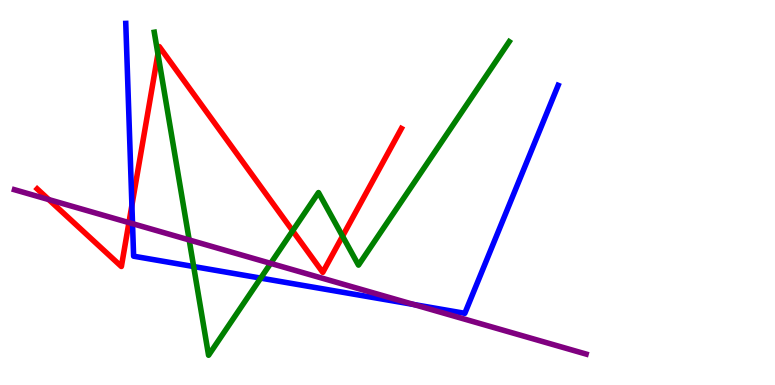[{'lines': ['blue', 'red'], 'intersections': [{'x': 1.7, 'y': 4.67}]}, {'lines': ['green', 'red'], 'intersections': [{'x': 2.04, 'y': 8.6}, {'x': 3.78, 'y': 4.01}, {'x': 4.42, 'y': 3.87}]}, {'lines': ['purple', 'red'], 'intersections': [{'x': 0.629, 'y': 4.82}, {'x': 1.66, 'y': 4.22}]}, {'lines': ['blue', 'green'], 'intersections': [{'x': 2.5, 'y': 3.08}, {'x': 3.36, 'y': 2.78}]}, {'lines': ['blue', 'purple'], 'intersections': [{'x': 1.71, 'y': 4.19}, {'x': 5.34, 'y': 2.09}]}, {'lines': ['green', 'purple'], 'intersections': [{'x': 2.44, 'y': 3.77}, {'x': 3.49, 'y': 3.16}]}]